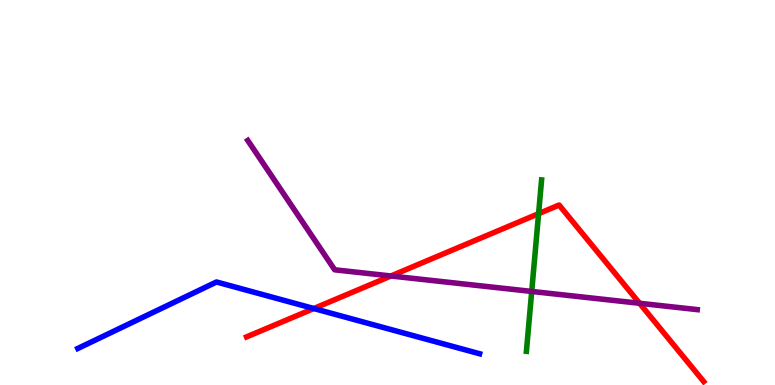[{'lines': ['blue', 'red'], 'intersections': [{'x': 4.05, 'y': 1.99}]}, {'lines': ['green', 'red'], 'intersections': [{'x': 6.95, 'y': 4.45}]}, {'lines': ['purple', 'red'], 'intersections': [{'x': 5.04, 'y': 2.83}, {'x': 8.25, 'y': 2.12}]}, {'lines': ['blue', 'green'], 'intersections': []}, {'lines': ['blue', 'purple'], 'intersections': []}, {'lines': ['green', 'purple'], 'intersections': [{'x': 6.86, 'y': 2.43}]}]